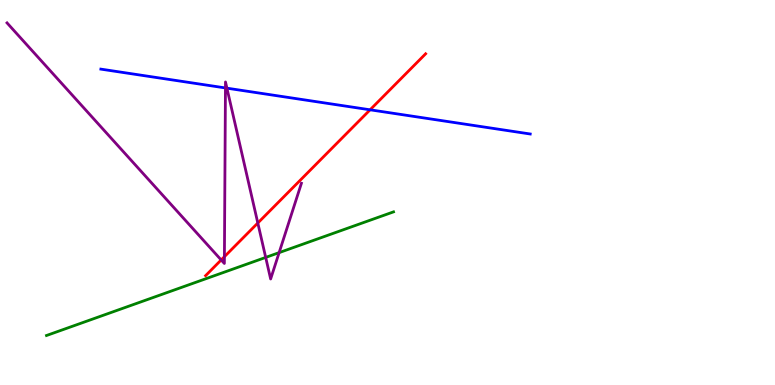[{'lines': ['blue', 'red'], 'intersections': [{'x': 4.78, 'y': 7.15}]}, {'lines': ['green', 'red'], 'intersections': []}, {'lines': ['purple', 'red'], 'intersections': [{'x': 2.85, 'y': 3.25}, {'x': 2.9, 'y': 3.33}, {'x': 3.33, 'y': 4.21}]}, {'lines': ['blue', 'green'], 'intersections': []}, {'lines': ['blue', 'purple'], 'intersections': [{'x': 2.91, 'y': 7.72}, {'x': 2.93, 'y': 7.71}]}, {'lines': ['green', 'purple'], 'intersections': [{'x': 3.43, 'y': 3.31}, {'x': 3.6, 'y': 3.44}]}]